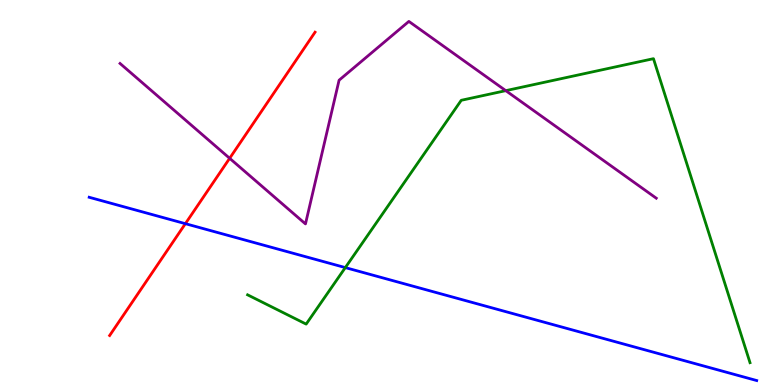[{'lines': ['blue', 'red'], 'intersections': [{'x': 2.39, 'y': 4.19}]}, {'lines': ['green', 'red'], 'intersections': []}, {'lines': ['purple', 'red'], 'intersections': [{'x': 2.96, 'y': 5.89}]}, {'lines': ['blue', 'green'], 'intersections': [{'x': 4.46, 'y': 3.05}]}, {'lines': ['blue', 'purple'], 'intersections': []}, {'lines': ['green', 'purple'], 'intersections': [{'x': 6.53, 'y': 7.65}]}]